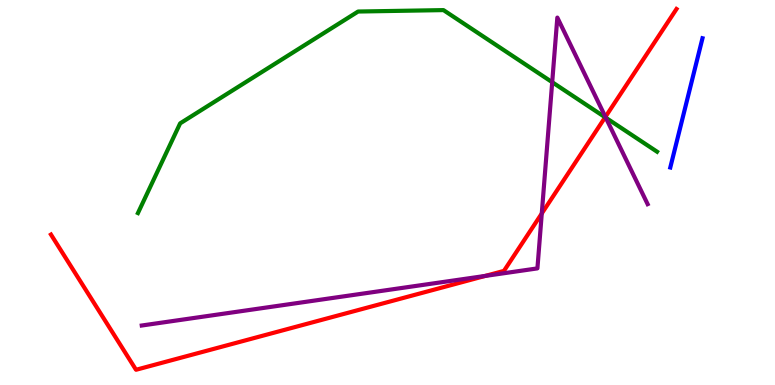[{'lines': ['blue', 'red'], 'intersections': []}, {'lines': ['green', 'red'], 'intersections': [{'x': 7.81, 'y': 6.95}]}, {'lines': ['purple', 'red'], 'intersections': [{'x': 6.26, 'y': 2.83}, {'x': 6.99, 'y': 4.45}, {'x': 7.81, 'y': 6.96}]}, {'lines': ['blue', 'green'], 'intersections': []}, {'lines': ['blue', 'purple'], 'intersections': []}, {'lines': ['green', 'purple'], 'intersections': [{'x': 7.13, 'y': 7.87}, {'x': 7.82, 'y': 6.94}]}]